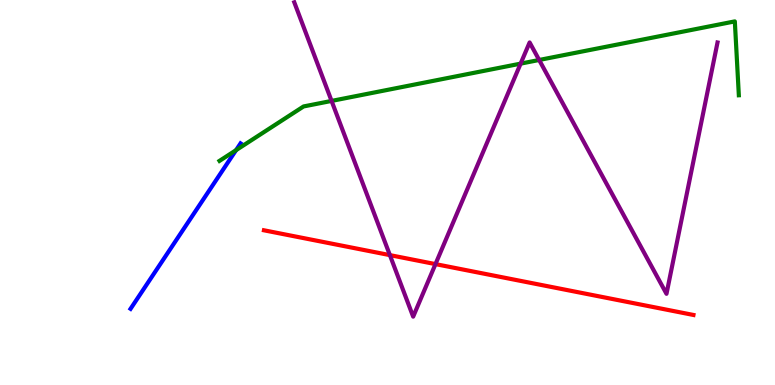[{'lines': ['blue', 'red'], 'intersections': []}, {'lines': ['green', 'red'], 'intersections': []}, {'lines': ['purple', 'red'], 'intersections': [{'x': 5.03, 'y': 3.37}, {'x': 5.62, 'y': 3.14}]}, {'lines': ['blue', 'green'], 'intersections': [{'x': 3.05, 'y': 6.1}]}, {'lines': ['blue', 'purple'], 'intersections': []}, {'lines': ['green', 'purple'], 'intersections': [{'x': 4.28, 'y': 7.38}, {'x': 6.72, 'y': 8.35}, {'x': 6.96, 'y': 8.44}]}]